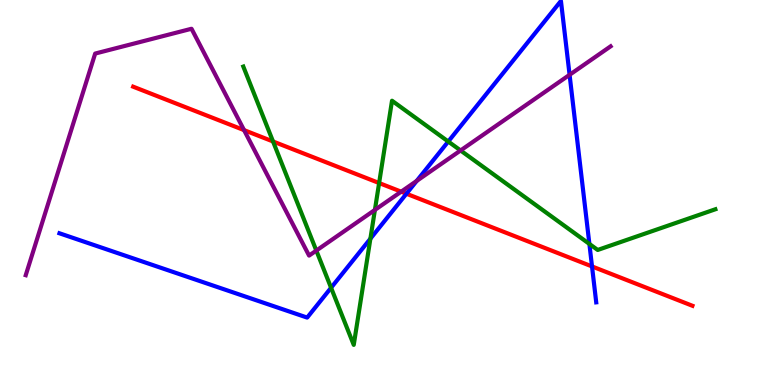[{'lines': ['blue', 'red'], 'intersections': [{'x': 5.24, 'y': 4.97}, {'x': 7.64, 'y': 3.08}]}, {'lines': ['green', 'red'], 'intersections': [{'x': 3.52, 'y': 6.33}, {'x': 4.89, 'y': 5.25}]}, {'lines': ['purple', 'red'], 'intersections': [{'x': 3.15, 'y': 6.62}, {'x': 5.18, 'y': 5.02}]}, {'lines': ['blue', 'green'], 'intersections': [{'x': 4.27, 'y': 2.53}, {'x': 4.78, 'y': 3.8}, {'x': 5.78, 'y': 6.32}, {'x': 7.6, 'y': 3.66}]}, {'lines': ['blue', 'purple'], 'intersections': [{'x': 5.38, 'y': 5.3}, {'x': 7.35, 'y': 8.06}]}, {'lines': ['green', 'purple'], 'intersections': [{'x': 4.08, 'y': 3.49}, {'x': 4.84, 'y': 4.55}, {'x': 5.94, 'y': 6.09}]}]